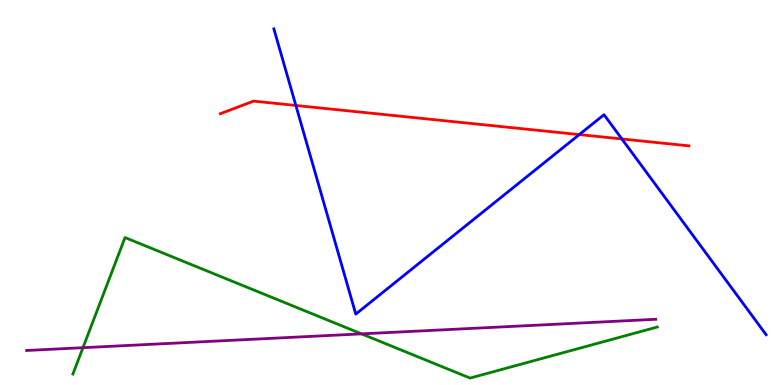[{'lines': ['blue', 'red'], 'intersections': [{'x': 3.82, 'y': 7.26}, {'x': 7.47, 'y': 6.5}, {'x': 8.02, 'y': 6.39}]}, {'lines': ['green', 'red'], 'intersections': []}, {'lines': ['purple', 'red'], 'intersections': []}, {'lines': ['blue', 'green'], 'intersections': []}, {'lines': ['blue', 'purple'], 'intersections': []}, {'lines': ['green', 'purple'], 'intersections': [{'x': 1.07, 'y': 0.969}, {'x': 4.66, 'y': 1.33}]}]